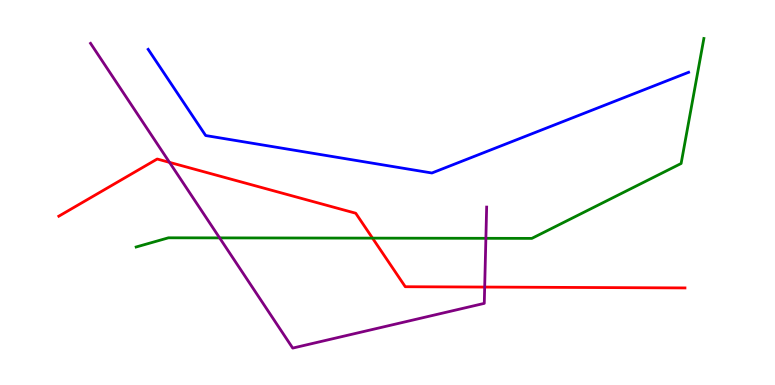[{'lines': ['blue', 'red'], 'intersections': []}, {'lines': ['green', 'red'], 'intersections': [{'x': 4.81, 'y': 3.81}]}, {'lines': ['purple', 'red'], 'intersections': [{'x': 2.19, 'y': 5.78}, {'x': 6.25, 'y': 2.54}]}, {'lines': ['blue', 'green'], 'intersections': []}, {'lines': ['blue', 'purple'], 'intersections': []}, {'lines': ['green', 'purple'], 'intersections': [{'x': 2.83, 'y': 3.82}, {'x': 6.27, 'y': 3.81}]}]